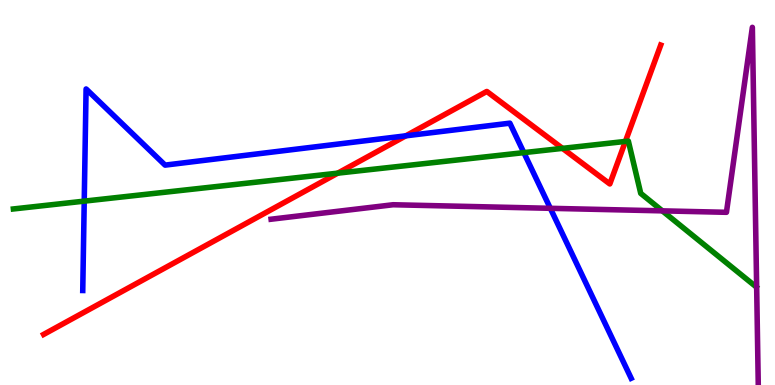[{'lines': ['blue', 'red'], 'intersections': [{'x': 5.24, 'y': 6.47}]}, {'lines': ['green', 'red'], 'intersections': [{'x': 4.36, 'y': 5.5}, {'x': 7.26, 'y': 6.15}, {'x': 8.07, 'y': 6.33}]}, {'lines': ['purple', 'red'], 'intersections': []}, {'lines': ['blue', 'green'], 'intersections': [{'x': 1.09, 'y': 4.78}, {'x': 6.76, 'y': 6.04}]}, {'lines': ['blue', 'purple'], 'intersections': [{'x': 7.1, 'y': 4.59}]}, {'lines': ['green', 'purple'], 'intersections': [{'x': 8.55, 'y': 4.52}]}]